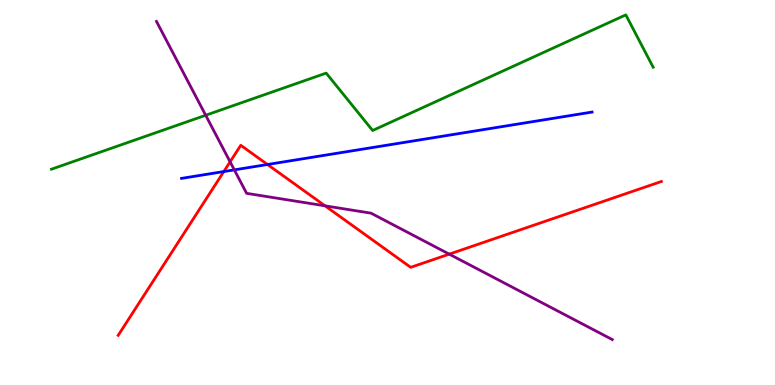[{'lines': ['blue', 'red'], 'intersections': [{'x': 2.89, 'y': 5.54}, {'x': 3.45, 'y': 5.73}]}, {'lines': ['green', 'red'], 'intersections': []}, {'lines': ['purple', 'red'], 'intersections': [{'x': 2.97, 'y': 5.8}, {'x': 4.19, 'y': 4.65}, {'x': 5.8, 'y': 3.4}]}, {'lines': ['blue', 'green'], 'intersections': []}, {'lines': ['blue', 'purple'], 'intersections': [{'x': 3.02, 'y': 5.59}]}, {'lines': ['green', 'purple'], 'intersections': [{'x': 2.65, 'y': 7.01}]}]